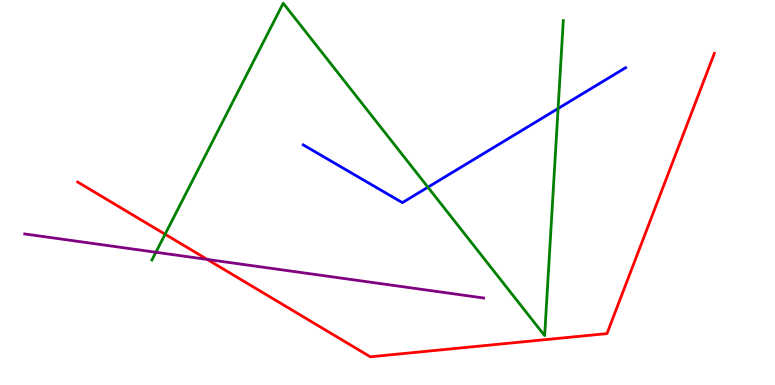[{'lines': ['blue', 'red'], 'intersections': []}, {'lines': ['green', 'red'], 'intersections': [{'x': 2.13, 'y': 3.92}]}, {'lines': ['purple', 'red'], 'intersections': [{'x': 2.67, 'y': 3.26}]}, {'lines': ['blue', 'green'], 'intersections': [{'x': 5.52, 'y': 5.14}, {'x': 7.2, 'y': 7.18}]}, {'lines': ['blue', 'purple'], 'intersections': []}, {'lines': ['green', 'purple'], 'intersections': [{'x': 2.01, 'y': 3.45}]}]